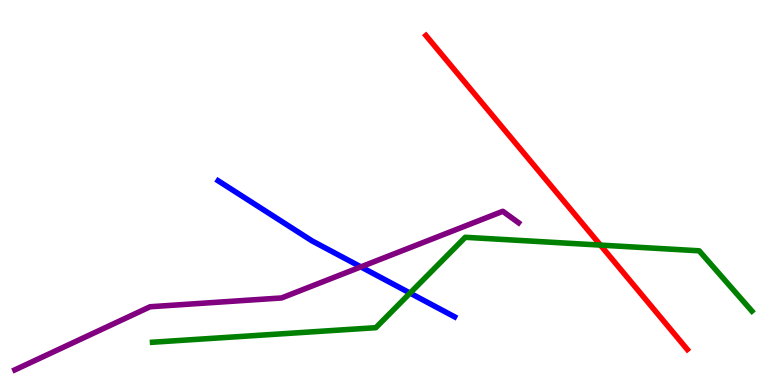[{'lines': ['blue', 'red'], 'intersections': []}, {'lines': ['green', 'red'], 'intersections': [{'x': 7.75, 'y': 3.63}]}, {'lines': ['purple', 'red'], 'intersections': []}, {'lines': ['blue', 'green'], 'intersections': [{'x': 5.29, 'y': 2.39}]}, {'lines': ['blue', 'purple'], 'intersections': [{'x': 4.66, 'y': 3.07}]}, {'lines': ['green', 'purple'], 'intersections': []}]